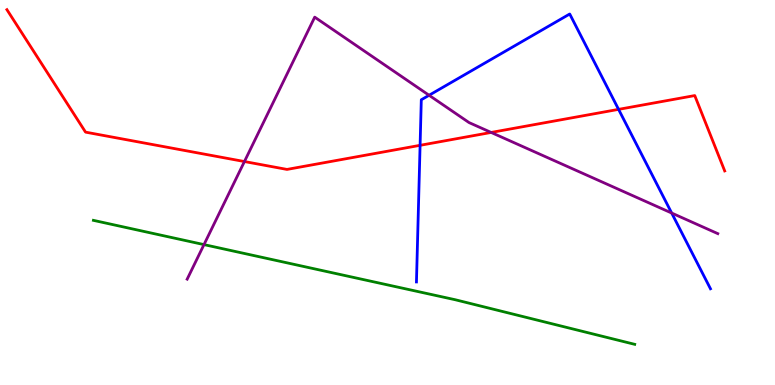[{'lines': ['blue', 'red'], 'intersections': [{'x': 5.42, 'y': 6.23}, {'x': 7.98, 'y': 7.16}]}, {'lines': ['green', 'red'], 'intersections': []}, {'lines': ['purple', 'red'], 'intersections': [{'x': 3.15, 'y': 5.8}, {'x': 6.34, 'y': 6.56}]}, {'lines': ['blue', 'green'], 'intersections': []}, {'lines': ['blue', 'purple'], 'intersections': [{'x': 5.54, 'y': 7.53}, {'x': 8.67, 'y': 4.47}]}, {'lines': ['green', 'purple'], 'intersections': [{'x': 2.63, 'y': 3.65}]}]